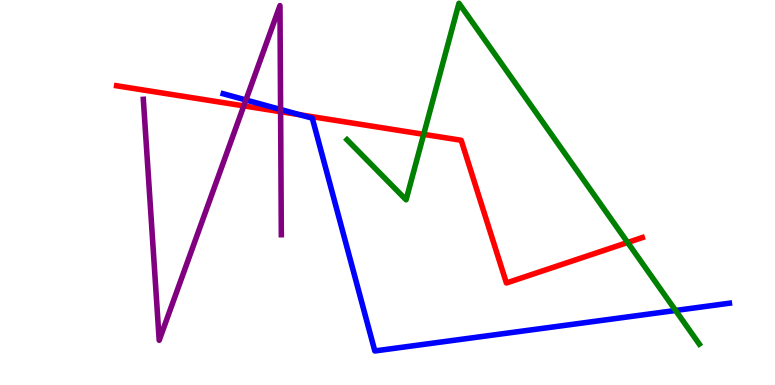[{'lines': ['blue', 'red'], 'intersections': [{'x': 3.87, 'y': 7.02}]}, {'lines': ['green', 'red'], 'intersections': [{'x': 5.47, 'y': 6.51}, {'x': 8.1, 'y': 3.7}]}, {'lines': ['purple', 'red'], 'intersections': [{'x': 3.15, 'y': 7.25}, {'x': 3.62, 'y': 7.1}]}, {'lines': ['blue', 'green'], 'intersections': [{'x': 8.72, 'y': 1.94}]}, {'lines': ['blue', 'purple'], 'intersections': [{'x': 3.17, 'y': 7.4}, {'x': 3.62, 'y': 7.16}]}, {'lines': ['green', 'purple'], 'intersections': []}]